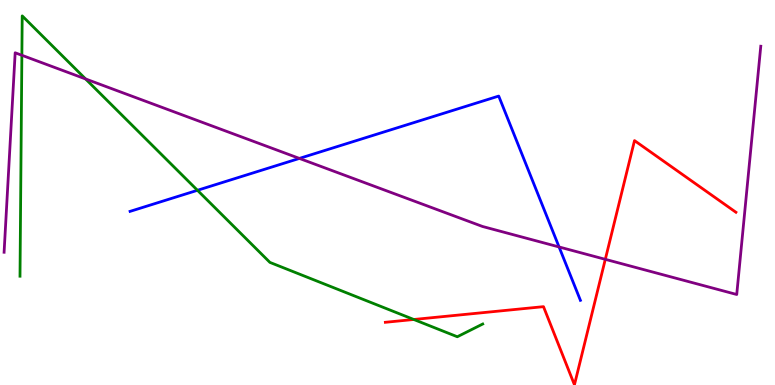[{'lines': ['blue', 'red'], 'intersections': []}, {'lines': ['green', 'red'], 'intersections': [{'x': 5.34, 'y': 1.7}]}, {'lines': ['purple', 'red'], 'intersections': [{'x': 7.81, 'y': 3.26}]}, {'lines': ['blue', 'green'], 'intersections': [{'x': 2.55, 'y': 5.06}]}, {'lines': ['blue', 'purple'], 'intersections': [{'x': 3.86, 'y': 5.89}, {'x': 7.21, 'y': 3.59}]}, {'lines': ['green', 'purple'], 'intersections': [{'x': 0.282, 'y': 8.56}, {'x': 1.1, 'y': 7.95}]}]